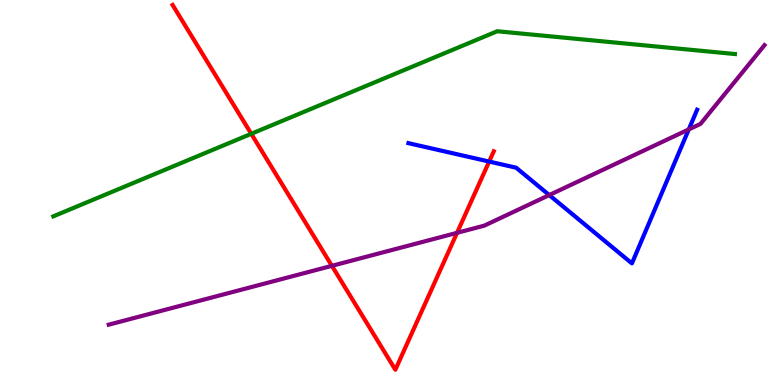[{'lines': ['blue', 'red'], 'intersections': [{'x': 6.31, 'y': 5.8}]}, {'lines': ['green', 'red'], 'intersections': [{'x': 3.24, 'y': 6.52}]}, {'lines': ['purple', 'red'], 'intersections': [{'x': 4.28, 'y': 3.1}, {'x': 5.9, 'y': 3.95}]}, {'lines': ['blue', 'green'], 'intersections': []}, {'lines': ['blue', 'purple'], 'intersections': [{'x': 7.09, 'y': 4.93}, {'x': 8.89, 'y': 6.64}]}, {'lines': ['green', 'purple'], 'intersections': []}]